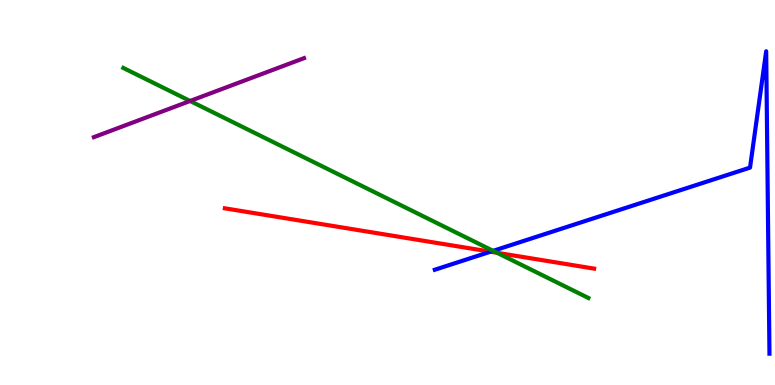[{'lines': ['blue', 'red'], 'intersections': [{'x': 6.33, 'y': 3.46}]}, {'lines': ['green', 'red'], 'intersections': [{'x': 6.41, 'y': 3.43}]}, {'lines': ['purple', 'red'], 'intersections': []}, {'lines': ['blue', 'green'], 'intersections': [{'x': 6.36, 'y': 3.48}]}, {'lines': ['blue', 'purple'], 'intersections': []}, {'lines': ['green', 'purple'], 'intersections': [{'x': 2.45, 'y': 7.38}]}]